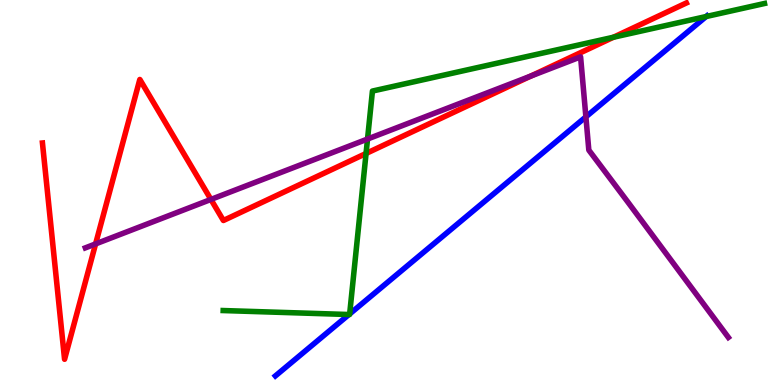[{'lines': ['blue', 'red'], 'intersections': []}, {'lines': ['green', 'red'], 'intersections': [{'x': 4.72, 'y': 6.01}, {'x': 7.92, 'y': 9.03}]}, {'lines': ['purple', 'red'], 'intersections': [{'x': 1.23, 'y': 3.66}, {'x': 2.72, 'y': 4.82}, {'x': 6.85, 'y': 8.02}]}, {'lines': ['blue', 'green'], 'intersections': [{'x': 4.5, 'y': 1.83}, {'x': 4.51, 'y': 1.85}, {'x': 9.11, 'y': 9.57}]}, {'lines': ['blue', 'purple'], 'intersections': [{'x': 7.56, 'y': 6.96}]}, {'lines': ['green', 'purple'], 'intersections': [{'x': 4.74, 'y': 6.39}]}]